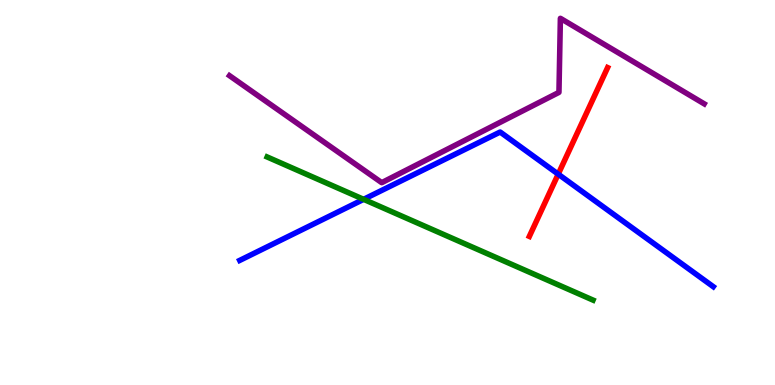[{'lines': ['blue', 'red'], 'intersections': [{'x': 7.2, 'y': 5.48}]}, {'lines': ['green', 'red'], 'intersections': []}, {'lines': ['purple', 'red'], 'intersections': []}, {'lines': ['blue', 'green'], 'intersections': [{'x': 4.69, 'y': 4.82}]}, {'lines': ['blue', 'purple'], 'intersections': []}, {'lines': ['green', 'purple'], 'intersections': []}]